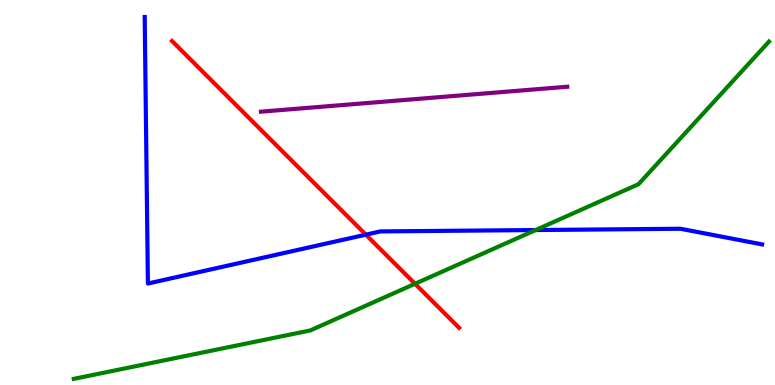[{'lines': ['blue', 'red'], 'intersections': [{'x': 4.72, 'y': 3.9}]}, {'lines': ['green', 'red'], 'intersections': [{'x': 5.35, 'y': 2.63}]}, {'lines': ['purple', 'red'], 'intersections': []}, {'lines': ['blue', 'green'], 'intersections': [{'x': 6.91, 'y': 4.02}]}, {'lines': ['blue', 'purple'], 'intersections': []}, {'lines': ['green', 'purple'], 'intersections': []}]